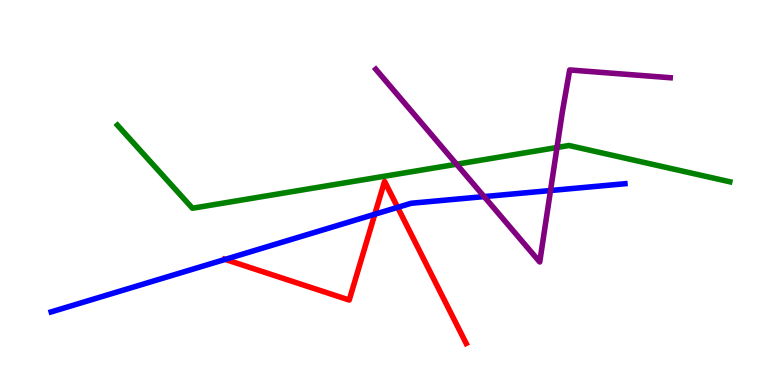[{'lines': ['blue', 'red'], 'intersections': [{'x': 2.91, 'y': 3.26}, {'x': 4.84, 'y': 4.44}, {'x': 5.13, 'y': 4.61}]}, {'lines': ['green', 'red'], 'intersections': []}, {'lines': ['purple', 'red'], 'intersections': []}, {'lines': ['blue', 'green'], 'intersections': []}, {'lines': ['blue', 'purple'], 'intersections': [{'x': 6.25, 'y': 4.89}, {'x': 7.1, 'y': 5.05}]}, {'lines': ['green', 'purple'], 'intersections': [{'x': 5.89, 'y': 5.73}, {'x': 7.19, 'y': 6.17}]}]